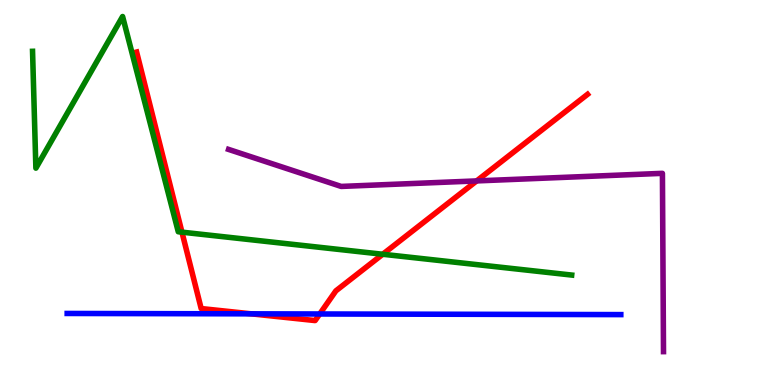[{'lines': ['blue', 'red'], 'intersections': [{'x': 3.24, 'y': 1.85}, {'x': 4.13, 'y': 1.84}]}, {'lines': ['green', 'red'], 'intersections': [{'x': 2.35, 'y': 3.97}, {'x': 4.94, 'y': 3.4}]}, {'lines': ['purple', 'red'], 'intersections': [{'x': 6.15, 'y': 5.3}]}, {'lines': ['blue', 'green'], 'intersections': []}, {'lines': ['blue', 'purple'], 'intersections': []}, {'lines': ['green', 'purple'], 'intersections': []}]